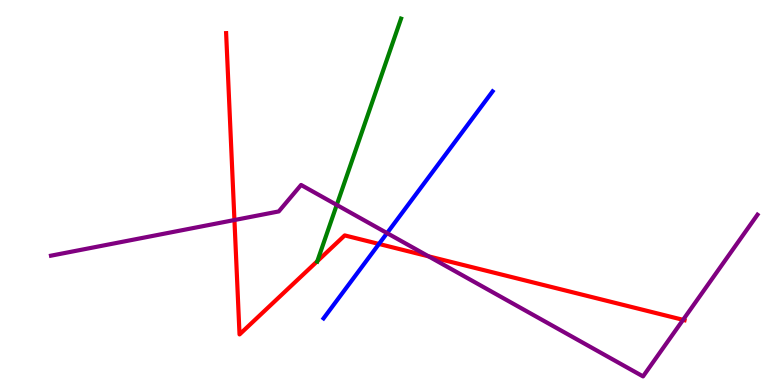[{'lines': ['blue', 'red'], 'intersections': [{'x': 4.89, 'y': 3.66}]}, {'lines': ['green', 'red'], 'intersections': [{'x': 4.09, 'y': 3.22}]}, {'lines': ['purple', 'red'], 'intersections': [{'x': 3.03, 'y': 4.28}, {'x': 5.53, 'y': 3.34}, {'x': 8.81, 'y': 1.69}]}, {'lines': ['blue', 'green'], 'intersections': []}, {'lines': ['blue', 'purple'], 'intersections': [{'x': 4.99, 'y': 3.95}]}, {'lines': ['green', 'purple'], 'intersections': [{'x': 4.35, 'y': 4.68}]}]